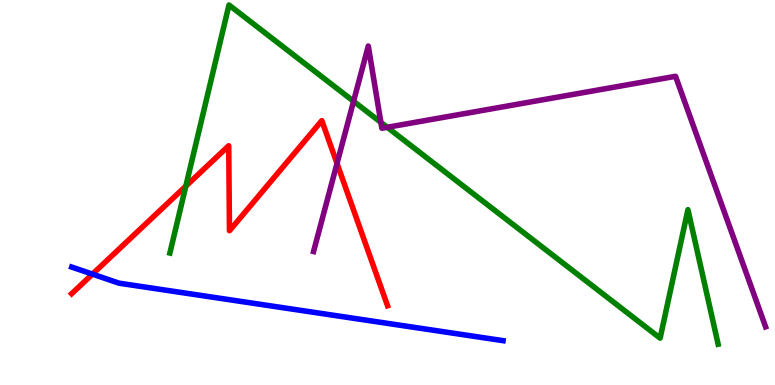[{'lines': ['blue', 'red'], 'intersections': [{'x': 1.19, 'y': 2.88}]}, {'lines': ['green', 'red'], 'intersections': [{'x': 2.4, 'y': 5.16}]}, {'lines': ['purple', 'red'], 'intersections': [{'x': 4.35, 'y': 5.75}]}, {'lines': ['blue', 'green'], 'intersections': []}, {'lines': ['blue', 'purple'], 'intersections': []}, {'lines': ['green', 'purple'], 'intersections': [{'x': 4.56, 'y': 7.37}, {'x': 4.91, 'y': 6.82}, {'x': 5.0, 'y': 6.69}]}]